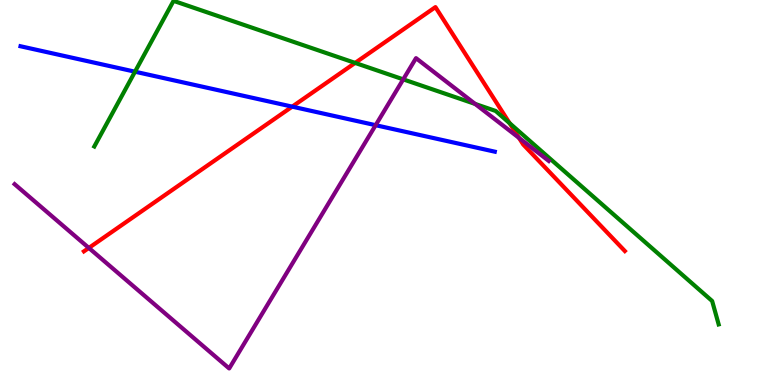[{'lines': ['blue', 'red'], 'intersections': [{'x': 3.77, 'y': 7.23}]}, {'lines': ['green', 'red'], 'intersections': [{'x': 4.58, 'y': 8.37}, {'x': 6.58, 'y': 6.8}]}, {'lines': ['purple', 'red'], 'intersections': [{'x': 1.15, 'y': 3.56}, {'x': 6.7, 'y': 6.42}]}, {'lines': ['blue', 'green'], 'intersections': [{'x': 1.74, 'y': 8.14}]}, {'lines': ['blue', 'purple'], 'intersections': [{'x': 4.85, 'y': 6.75}]}, {'lines': ['green', 'purple'], 'intersections': [{'x': 5.2, 'y': 7.94}, {'x': 6.13, 'y': 7.3}]}]